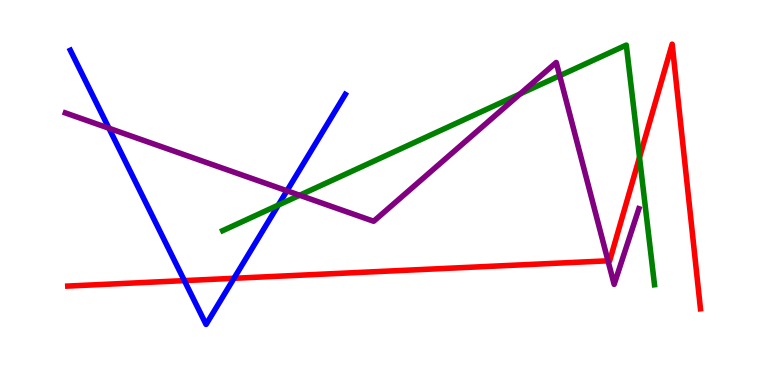[{'lines': ['blue', 'red'], 'intersections': [{'x': 2.38, 'y': 2.71}, {'x': 3.02, 'y': 2.77}]}, {'lines': ['green', 'red'], 'intersections': [{'x': 8.25, 'y': 5.91}]}, {'lines': ['purple', 'red'], 'intersections': [{'x': 7.85, 'y': 3.23}]}, {'lines': ['blue', 'green'], 'intersections': [{'x': 3.59, 'y': 4.67}]}, {'lines': ['blue', 'purple'], 'intersections': [{'x': 1.41, 'y': 6.67}, {'x': 3.7, 'y': 5.04}]}, {'lines': ['green', 'purple'], 'intersections': [{'x': 3.87, 'y': 4.93}, {'x': 6.71, 'y': 7.56}, {'x': 7.22, 'y': 8.03}]}]